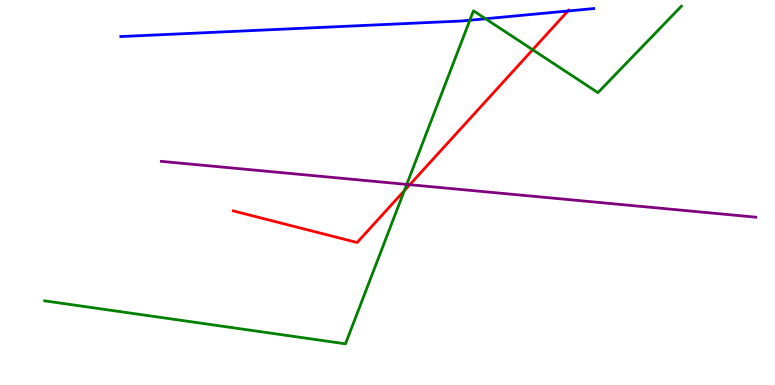[{'lines': ['blue', 'red'], 'intersections': [{'x': 7.33, 'y': 9.71}]}, {'lines': ['green', 'red'], 'intersections': [{'x': 5.22, 'y': 5.05}, {'x': 6.87, 'y': 8.71}]}, {'lines': ['purple', 'red'], 'intersections': [{'x': 5.29, 'y': 5.2}]}, {'lines': ['blue', 'green'], 'intersections': [{'x': 6.06, 'y': 9.47}, {'x': 6.27, 'y': 9.51}]}, {'lines': ['blue', 'purple'], 'intersections': []}, {'lines': ['green', 'purple'], 'intersections': [{'x': 5.25, 'y': 5.21}]}]